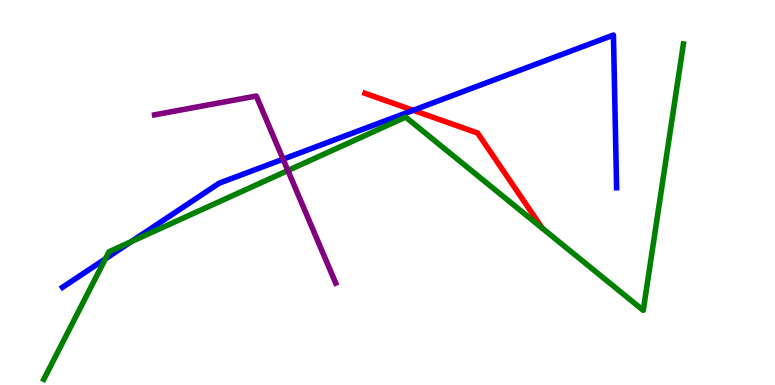[{'lines': ['blue', 'red'], 'intersections': [{'x': 5.33, 'y': 7.14}]}, {'lines': ['green', 'red'], 'intersections': []}, {'lines': ['purple', 'red'], 'intersections': []}, {'lines': ['blue', 'green'], 'intersections': [{'x': 1.36, 'y': 3.28}, {'x': 1.69, 'y': 3.72}]}, {'lines': ['blue', 'purple'], 'intersections': [{'x': 3.65, 'y': 5.87}]}, {'lines': ['green', 'purple'], 'intersections': [{'x': 3.71, 'y': 5.57}]}]